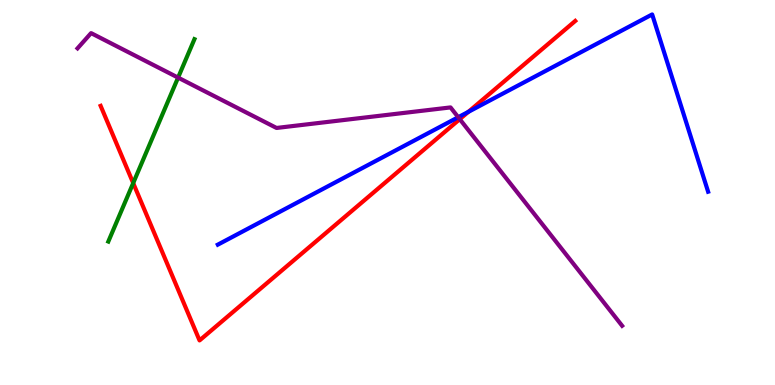[{'lines': ['blue', 'red'], 'intersections': [{'x': 6.04, 'y': 7.09}]}, {'lines': ['green', 'red'], 'intersections': [{'x': 1.72, 'y': 5.24}]}, {'lines': ['purple', 'red'], 'intersections': [{'x': 5.93, 'y': 6.9}]}, {'lines': ['blue', 'green'], 'intersections': []}, {'lines': ['blue', 'purple'], 'intersections': [{'x': 5.91, 'y': 6.96}]}, {'lines': ['green', 'purple'], 'intersections': [{'x': 2.3, 'y': 7.98}]}]